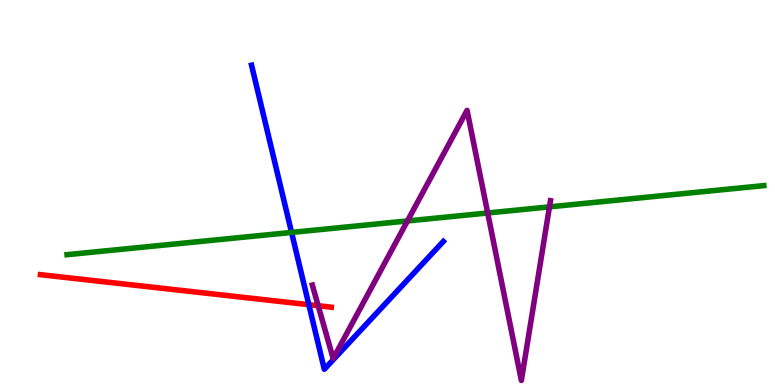[{'lines': ['blue', 'red'], 'intersections': [{'x': 3.99, 'y': 2.09}]}, {'lines': ['green', 'red'], 'intersections': []}, {'lines': ['purple', 'red'], 'intersections': [{'x': 4.11, 'y': 2.06}]}, {'lines': ['blue', 'green'], 'intersections': [{'x': 3.76, 'y': 3.96}]}, {'lines': ['blue', 'purple'], 'intersections': []}, {'lines': ['green', 'purple'], 'intersections': [{'x': 5.26, 'y': 4.26}, {'x': 6.29, 'y': 4.47}, {'x': 7.09, 'y': 4.63}]}]